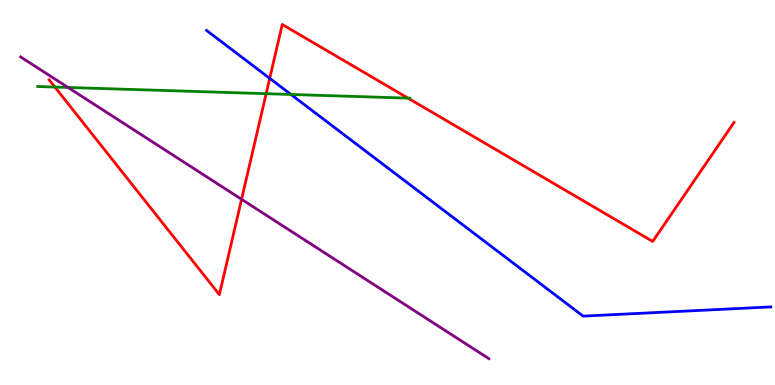[{'lines': ['blue', 'red'], 'intersections': [{'x': 3.48, 'y': 7.96}]}, {'lines': ['green', 'red'], 'intersections': [{'x': 0.708, 'y': 7.74}, {'x': 3.43, 'y': 7.57}, {'x': 5.26, 'y': 7.45}]}, {'lines': ['purple', 'red'], 'intersections': [{'x': 3.12, 'y': 4.82}]}, {'lines': ['blue', 'green'], 'intersections': [{'x': 3.75, 'y': 7.55}]}, {'lines': ['blue', 'purple'], 'intersections': []}, {'lines': ['green', 'purple'], 'intersections': [{'x': 0.878, 'y': 7.73}]}]